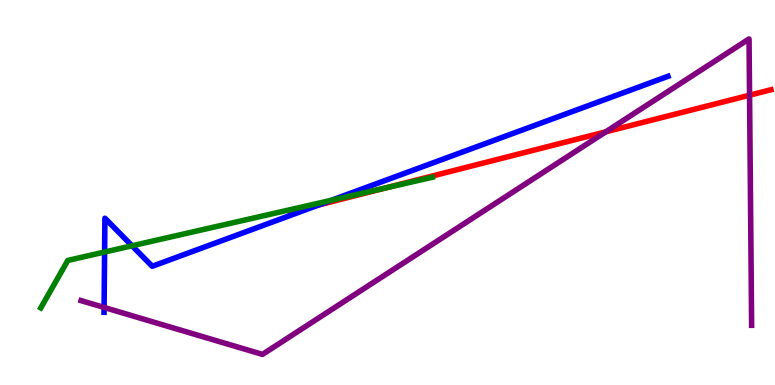[{'lines': ['blue', 'red'], 'intersections': [{'x': 4.11, 'y': 4.68}]}, {'lines': ['green', 'red'], 'intersections': [{'x': 4.98, 'y': 5.12}]}, {'lines': ['purple', 'red'], 'intersections': [{'x': 7.82, 'y': 6.58}, {'x': 9.67, 'y': 7.53}]}, {'lines': ['blue', 'green'], 'intersections': [{'x': 1.35, 'y': 3.45}, {'x': 1.7, 'y': 3.62}, {'x': 4.28, 'y': 4.8}]}, {'lines': ['blue', 'purple'], 'intersections': [{'x': 1.34, 'y': 2.01}]}, {'lines': ['green', 'purple'], 'intersections': []}]